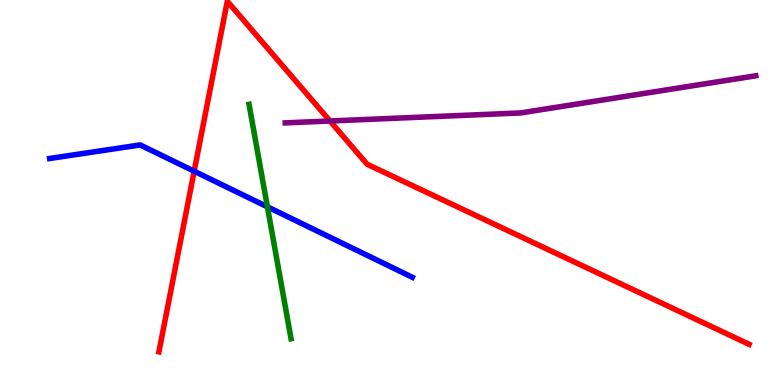[{'lines': ['blue', 'red'], 'intersections': [{'x': 2.51, 'y': 5.55}]}, {'lines': ['green', 'red'], 'intersections': []}, {'lines': ['purple', 'red'], 'intersections': [{'x': 4.26, 'y': 6.86}]}, {'lines': ['blue', 'green'], 'intersections': [{'x': 3.45, 'y': 4.63}]}, {'lines': ['blue', 'purple'], 'intersections': []}, {'lines': ['green', 'purple'], 'intersections': []}]